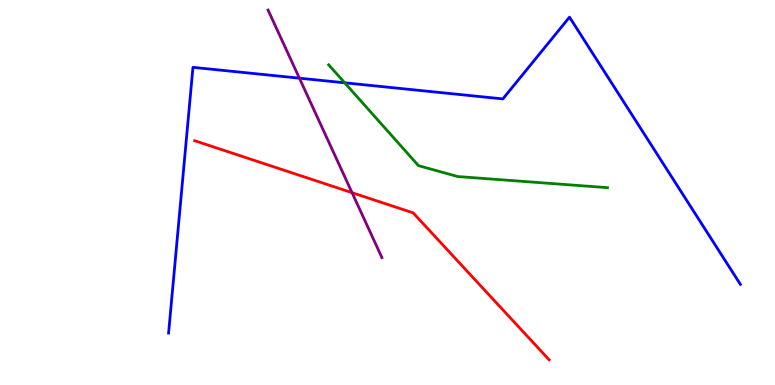[{'lines': ['blue', 'red'], 'intersections': []}, {'lines': ['green', 'red'], 'intersections': []}, {'lines': ['purple', 'red'], 'intersections': [{'x': 4.54, 'y': 5.0}]}, {'lines': ['blue', 'green'], 'intersections': [{'x': 4.45, 'y': 7.85}]}, {'lines': ['blue', 'purple'], 'intersections': [{'x': 3.86, 'y': 7.97}]}, {'lines': ['green', 'purple'], 'intersections': []}]